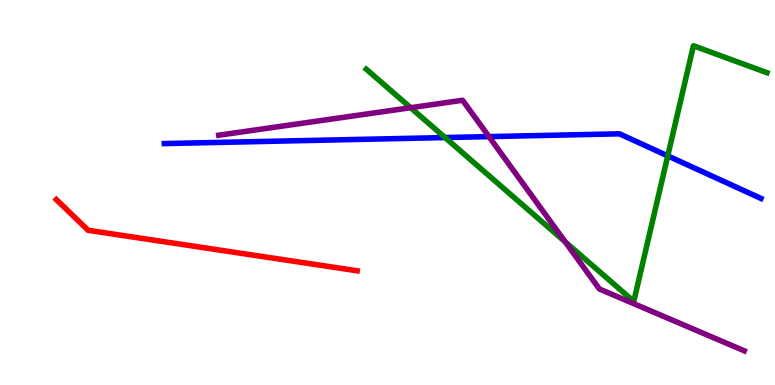[{'lines': ['blue', 'red'], 'intersections': []}, {'lines': ['green', 'red'], 'intersections': []}, {'lines': ['purple', 'red'], 'intersections': []}, {'lines': ['blue', 'green'], 'intersections': [{'x': 5.74, 'y': 6.43}, {'x': 8.62, 'y': 5.95}]}, {'lines': ['blue', 'purple'], 'intersections': [{'x': 6.31, 'y': 6.45}]}, {'lines': ['green', 'purple'], 'intersections': [{'x': 5.3, 'y': 7.2}, {'x': 7.29, 'y': 3.72}]}]